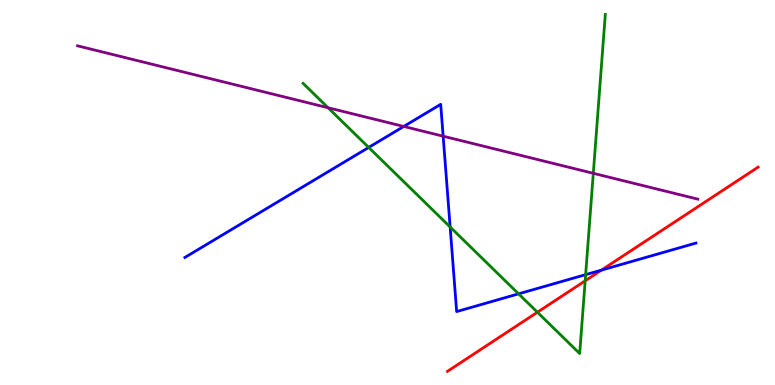[{'lines': ['blue', 'red'], 'intersections': [{'x': 7.76, 'y': 2.98}]}, {'lines': ['green', 'red'], 'intersections': [{'x': 6.93, 'y': 1.89}, {'x': 7.55, 'y': 2.71}]}, {'lines': ['purple', 'red'], 'intersections': []}, {'lines': ['blue', 'green'], 'intersections': [{'x': 4.76, 'y': 6.17}, {'x': 5.81, 'y': 4.1}, {'x': 6.69, 'y': 2.37}, {'x': 7.56, 'y': 2.87}]}, {'lines': ['blue', 'purple'], 'intersections': [{'x': 5.21, 'y': 6.72}, {'x': 5.72, 'y': 6.46}]}, {'lines': ['green', 'purple'], 'intersections': [{'x': 4.23, 'y': 7.2}, {'x': 7.66, 'y': 5.5}]}]